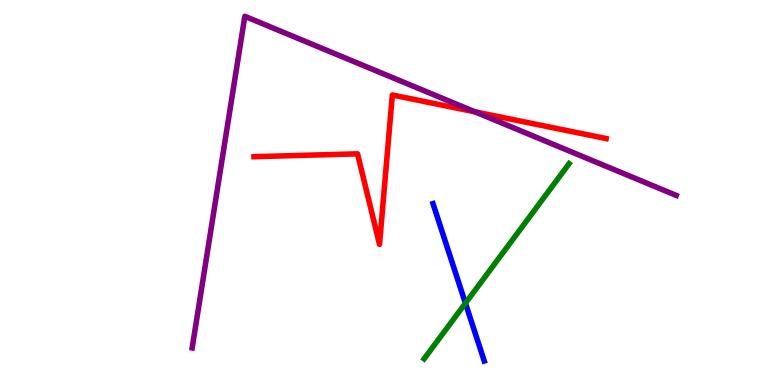[{'lines': ['blue', 'red'], 'intersections': []}, {'lines': ['green', 'red'], 'intersections': []}, {'lines': ['purple', 'red'], 'intersections': [{'x': 6.13, 'y': 7.1}]}, {'lines': ['blue', 'green'], 'intersections': [{'x': 6.01, 'y': 2.12}]}, {'lines': ['blue', 'purple'], 'intersections': []}, {'lines': ['green', 'purple'], 'intersections': []}]